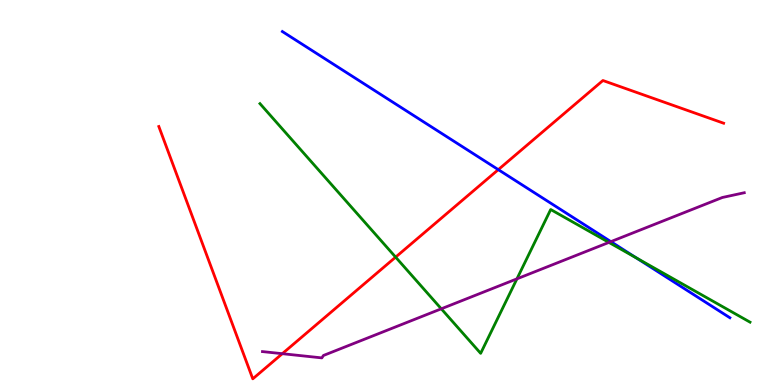[{'lines': ['blue', 'red'], 'intersections': [{'x': 6.43, 'y': 5.59}]}, {'lines': ['green', 'red'], 'intersections': [{'x': 5.1, 'y': 3.32}]}, {'lines': ['purple', 'red'], 'intersections': [{'x': 3.64, 'y': 0.813}]}, {'lines': ['blue', 'green'], 'intersections': [{'x': 8.21, 'y': 3.3}]}, {'lines': ['blue', 'purple'], 'intersections': [{'x': 7.88, 'y': 3.72}]}, {'lines': ['green', 'purple'], 'intersections': [{'x': 5.69, 'y': 1.98}, {'x': 6.67, 'y': 2.76}, {'x': 7.86, 'y': 3.7}]}]